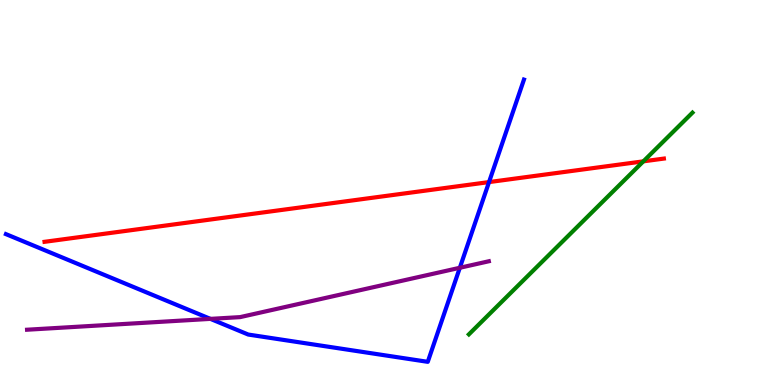[{'lines': ['blue', 'red'], 'intersections': [{'x': 6.31, 'y': 5.27}]}, {'lines': ['green', 'red'], 'intersections': [{'x': 8.3, 'y': 5.81}]}, {'lines': ['purple', 'red'], 'intersections': []}, {'lines': ['blue', 'green'], 'intersections': []}, {'lines': ['blue', 'purple'], 'intersections': [{'x': 2.72, 'y': 1.72}, {'x': 5.93, 'y': 3.04}]}, {'lines': ['green', 'purple'], 'intersections': []}]